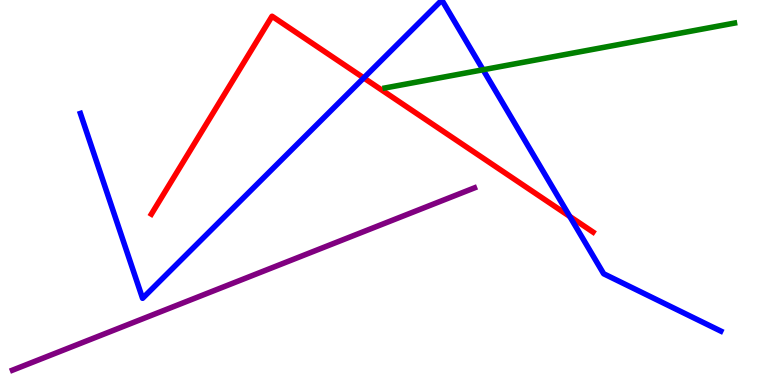[{'lines': ['blue', 'red'], 'intersections': [{'x': 4.69, 'y': 7.98}, {'x': 7.35, 'y': 4.38}]}, {'lines': ['green', 'red'], 'intersections': []}, {'lines': ['purple', 'red'], 'intersections': []}, {'lines': ['blue', 'green'], 'intersections': [{'x': 6.23, 'y': 8.19}]}, {'lines': ['blue', 'purple'], 'intersections': []}, {'lines': ['green', 'purple'], 'intersections': []}]